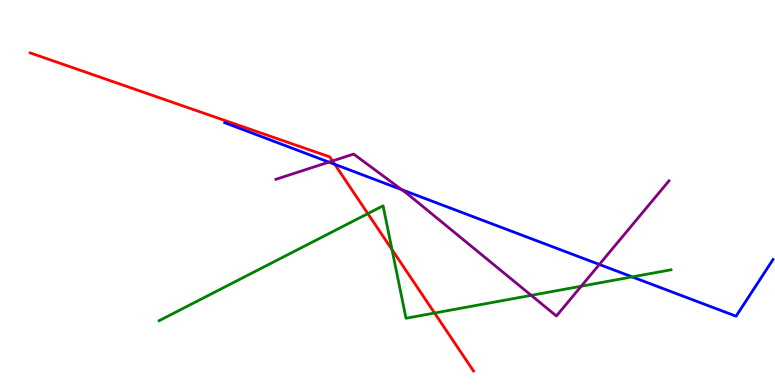[{'lines': ['blue', 'red'], 'intersections': [{'x': 4.32, 'y': 5.73}]}, {'lines': ['green', 'red'], 'intersections': [{'x': 4.75, 'y': 4.45}, {'x': 5.06, 'y': 3.52}, {'x': 5.61, 'y': 1.87}]}, {'lines': ['purple', 'red'], 'intersections': [{'x': 4.29, 'y': 5.82}]}, {'lines': ['blue', 'green'], 'intersections': [{'x': 8.16, 'y': 2.81}]}, {'lines': ['blue', 'purple'], 'intersections': [{'x': 4.24, 'y': 5.79}, {'x': 5.18, 'y': 5.07}, {'x': 7.73, 'y': 3.13}]}, {'lines': ['green', 'purple'], 'intersections': [{'x': 6.85, 'y': 2.33}, {'x': 7.5, 'y': 2.57}]}]